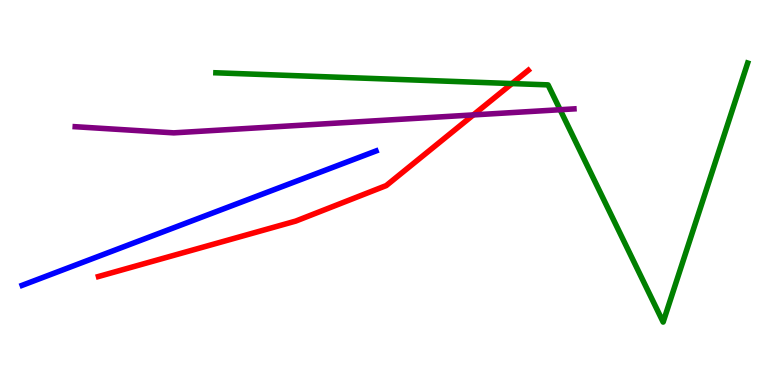[{'lines': ['blue', 'red'], 'intersections': []}, {'lines': ['green', 'red'], 'intersections': [{'x': 6.61, 'y': 7.83}]}, {'lines': ['purple', 'red'], 'intersections': [{'x': 6.11, 'y': 7.02}]}, {'lines': ['blue', 'green'], 'intersections': []}, {'lines': ['blue', 'purple'], 'intersections': []}, {'lines': ['green', 'purple'], 'intersections': [{'x': 7.23, 'y': 7.15}]}]